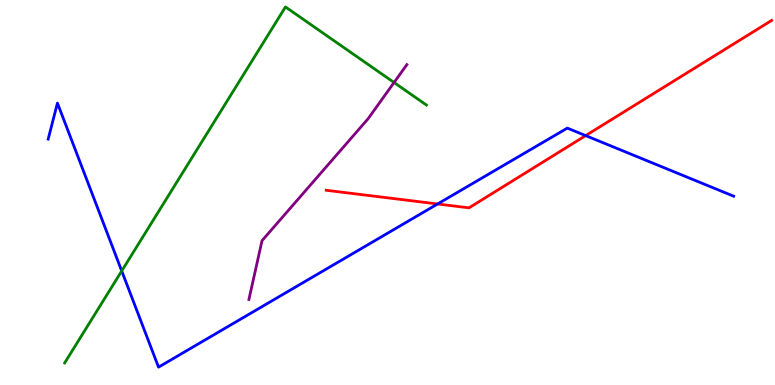[{'lines': ['blue', 'red'], 'intersections': [{'x': 5.65, 'y': 4.7}, {'x': 7.56, 'y': 6.48}]}, {'lines': ['green', 'red'], 'intersections': []}, {'lines': ['purple', 'red'], 'intersections': []}, {'lines': ['blue', 'green'], 'intersections': [{'x': 1.57, 'y': 2.96}]}, {'lines': ['blue', 'purple'], 'intersections': []}, {'lines': ['green', 'purple'], 'intersections': [{'x': 5.08, 'y': 7.86}]}]